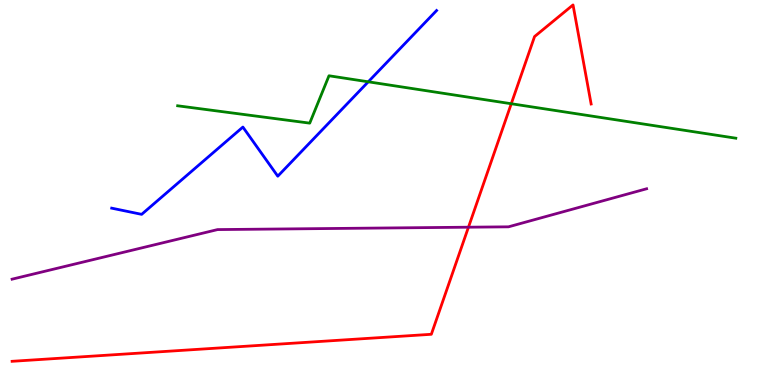[{'lines': ['blue', 'red'], 'intersections': []}, {'lines': ['green', 'red'], 'intersections': [{'x': 6.6, 'y': 7.31}]}, {'lines': ['purple', 'red'], 'intersections': [{'x': 6.04, 'y': 4.1}]}, {'lines': ['blue', 'green'], 'intersections': [{'x': 4.75, 'y': 7.88}]}, {'lines': ['blue', 'purple'], 'intersections': []}, {'lines': ['green', 'purple'], 'intersections': []}]